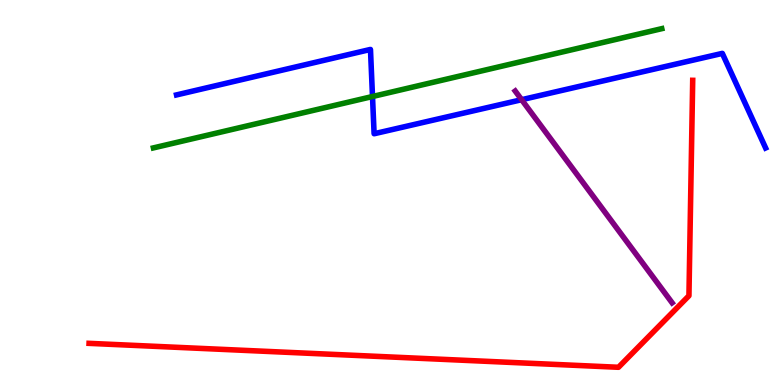[{'lines': ['blue', 'red'], 'intersections': []}, {'lines': ['green', 'red'], 'intersections': []}, {'lines': ['purple', 'red'], 'intersections': []}, {'lines': ['blue', 'green'], 'intersections': [{'x': 4.81, 'y': 7.49}]}, {'lines': ['blue', 'purple'], 'intersections': [{'x': 6.73, 'y': 7.41}]}, {'lines': ['green', 'purple'], 'intersections': []}]